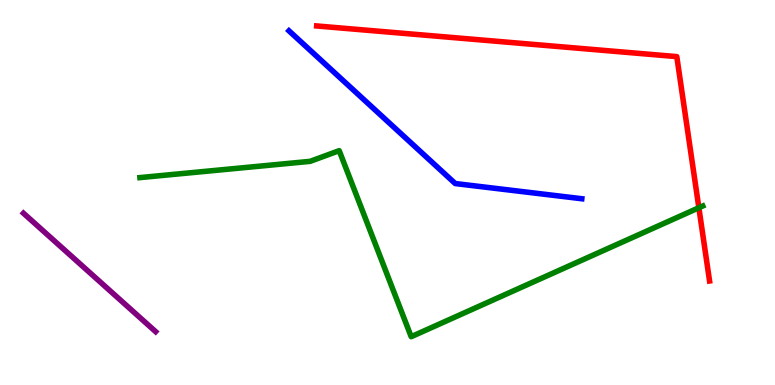[{'lines': ['blue', 'red'], 'intersections': []}, {'lines': ['green', 'red'], 'intersections': [{'x': 9.02, 'y': 4.6}]}, {'lines': ['purple', 'red'], 'intersections': []}, {'lines': ['blue', 'green'], 'intersections': []}, {'lines': ['blue', 'purple'], 'intersections': []}, {'lines': ['green', 'purple'], 'intersections': []}]